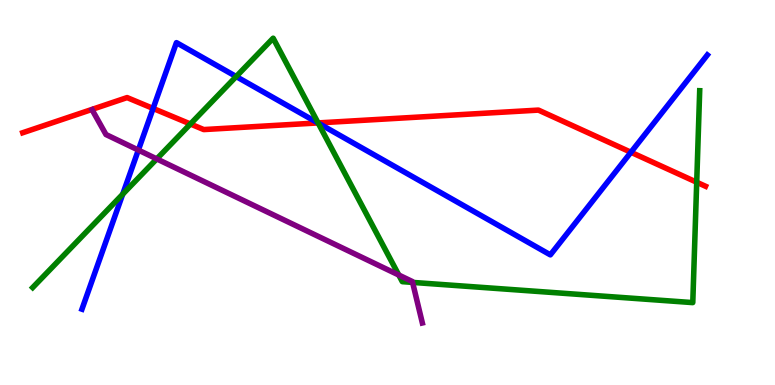[{'lines': ['blue', 'red'], 'intersections': [{'x': 1.98, 'y': 7.18}, {'x': 4.1, 'y': 6.81}, {'x': 8.14, 'y': 6.05}]}, {'lines': ['green', 'red'], 'intersections': [{'x': 2.46, 'y': 6.78}, {'x': 4.1, 'y': 6.81}, {'x': 8.99, 'y': 5.27}]}, {'lines': ['purple', 'red'], 'intersections': []}, {'lines': ['blue', 'green'], 'intersections': [{'x': 1.58, 'y': 4.96}, {'x': 3.05, 'y': 8.01}, {'x': 4.11, 'y': 6.8}]}, {'lines': ['blue', 'purple'], 'intersections': [{'x': 1.79, 'y': 6.1}]}, {'lines': ['green', 'purple'], 'intersections': [{'x': 2.02, 'y': 5.87}, {'x': 5.15, 'y': 2.86}, {'x': 5.32, 'y': 2.66}]}]